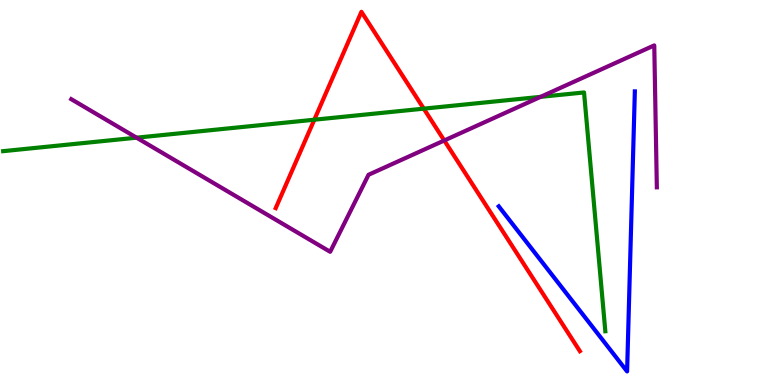[{'lines': ['blue', 'red'], 'intersections': []}, {'lines': ['green', 'red'], 'intersections': [{'x': 4.06, 'y': 6.89}, {'x': 5.47, 'y': 7.18}]}, {'lines': ['purple', 'red'], 'intersections': [{'x': 5.73, 'y': 6.35}]}, {'lines': ['blue', 'green'], 'intersections': []}, {'lines': ['blue', 'purple'], 'intersections': []}, {'lines': ['green', 'purple'], 'intersections': [{'x': 1.76, 'y': 6.42}, {'x': 6.98, 'y': 7.48}]}]